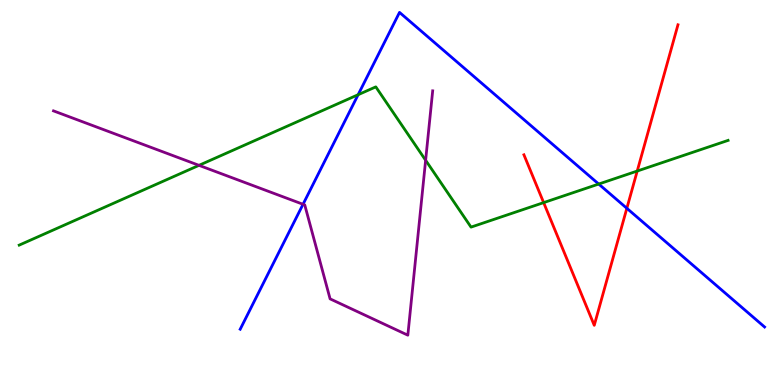[{'lines': ['blue', 'red'], 'intersections': [{'x': 8.09, 'y': 4.59}]}, {'lines': ['green', 'red'], 'intersections': [{'x': 7.01, 'y': 4.74}, {'x': 8.22, 'y': 5.56}]}, {'lines': ['purple', 'red'], 'intersections': []}, {'lines': ['blue', 'green'], 'intersections': [{'x': 4.62, 'y': 7.54}, {'x': 7.73, 'y': 5.22}]}, {'lines': ['blue', 'purple'], 'intersections': [{'x': 3.91, 'y': 4.69}]}, {'lines': ['green', 'purple'], 'intersections': [{'x': 2.57, 'y': 5.71}, {'x': 5.49, 'y': 5.84}]}]